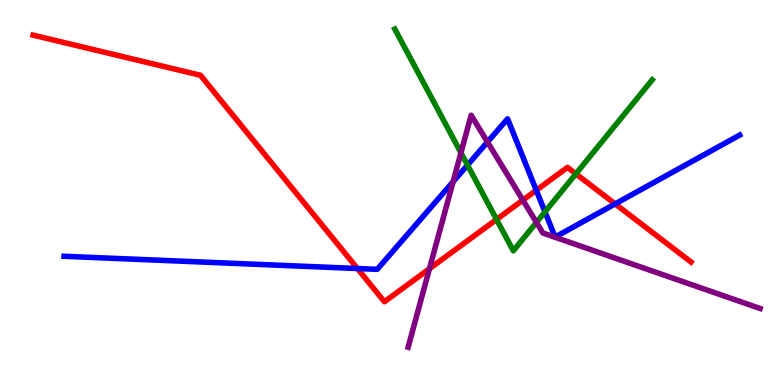[{'lines': ['blue', 'red'], 'intersections': [{'x': 4.61, 'y': 3.03}, {'x': 6.92, 'y': 5.06}, {'x': 7.94, 'y': 4.7}]}, {'lines': ['green', 'red'], 'intersections': [{'x': 6.41, 'y': 4.3}, {'x': 7.43, 'y': 5.49}]}, {'lines': ['purple', 'red'], 'intersections': [{'x': 5.54, 'y': 3.02}, {'x': 6.75, 'y': 4.8}]}, {'lines': ['blue', 'green'], 'intersections': [{'x': 6.03, 'y': 5.71}, {'x': 7.03, 'y': 4.5}]}, {'lines': ['blue', 'purple'], 'intersections': [{'x': 5.85, 'y': 5.28}, {'x': 6.29, 'y': 6.31}]}, {'lines': ['green', 'purple'], 'intersections': [{'x': 5.95, 'y': 6.03}, {'x': 6.92, 'y': 4.22}]}]